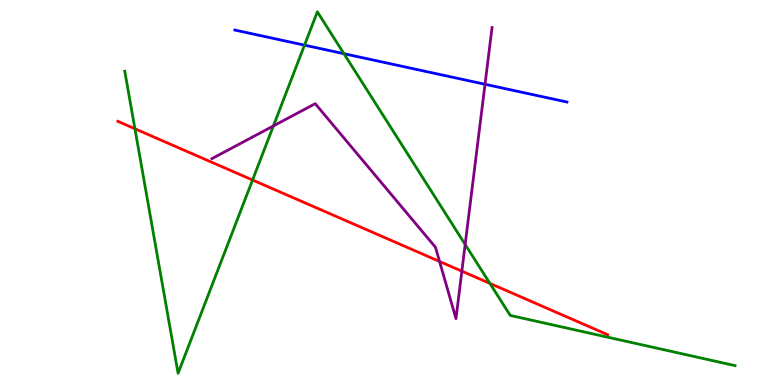[{'lines': ['blue', 'red'], 'intersections': []}, {'lines': ['green', 'red'], 'intersections': [{'x': 1.74, 'y': 6.66}, {'x': 3.26, 'y': 5.32}, {'x': 6.32, 'y': 2.64}]}, {'lines': ['purple', 'red'], 'intersections': [{'x': 5.67, 'y': 3.21}, {'x': 5.96, 'y': 2.96}]}, {'lines': ['blue', 'green'], 'intersections': [{'x': 3.93, 'y': 8.83}, {'x': 4.44, 'y': 8.61}]}, {'lines': ['blue', 'purple'], 'intersections': [{'x': 6.26, 'y': 7.81}]}, {'lines': ['green', 'purple'], 'intersections': [{'x': 3.53, 'y': 6.73}, {'x': 6.0, 'y': 3.65}]}]